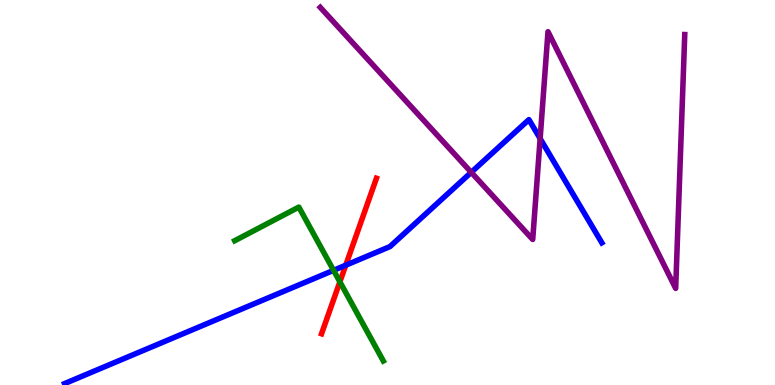[{'lines': ['blue', 'red'], 'intersections': [{'x': 4.46, 'y': 3.11}]}, {'lines': ['green', 'red'], 'intersections': [{'x': 4.39, 'y': 2.68}]}, {'lines': ['purple', 'red'], 'intersections': []}, {'lines': ['blue', 'green'], 'intersections': [{'x': 4.3, 'y': 2.98}]}, {'lines': ['blue', 'purple'], 'intersections': [{'x': 6.08, 'y': 5.52}, {'x': 6.97, 'y': 6.4}]}, {'lines': ['green', 'purple'], 'intersections': []}]